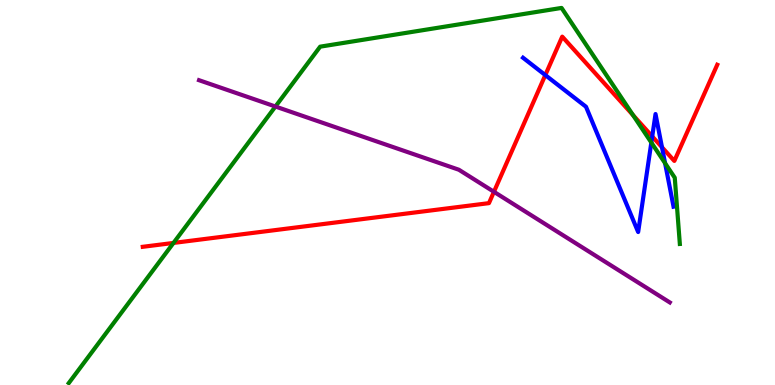[{'lines': ['blue', 'red'], 'intersections': [{'x': 7.04, 'y': 8.05}, {'x': 8.42, 'y': 6.46}, {'x': 8.54, 'y': 6.18}]}, {'lines': ['green', 'red'], 'intersections': [{'x': 2.24, 'y': 3.69}, {'x': 8.17, 'y': 7.01}]}, {'lines': ['purple', 'red'], 'intersections': [{'x': 6.37, 'y': 5.02}]}, {'lines': ['blue', 'green'], 'intersections': [{'x': 8.4, 'y': 6.3}, {'x': 8.58, 'y': 5.76}]}, {'lines': ['blue', 'purple'], 'intersections': []}, {'lines': ['green', 'purple'], 'intersections': [{'x': 3.55, 'y': 7.23}]}]